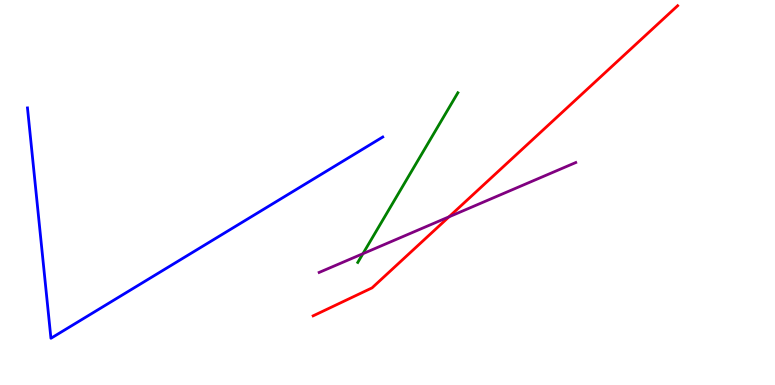[{'lines': ['blue', 'red'], 'intersections': []}, {'lines': ['green', 'red'], 'intersections': []}, {'lines': ['purple', 'red'], 'intersections': [{'x': 5.79, 'y': 4.37}]}, {'lines': ['blue', 'green'], 'intersections': []}, {'lines': ['blue', 'purple'], 'intersections': []}, {'lines': ['green', 'purple'], 'intersections': [{'x': 4.68, 'y': 3.41}]}]